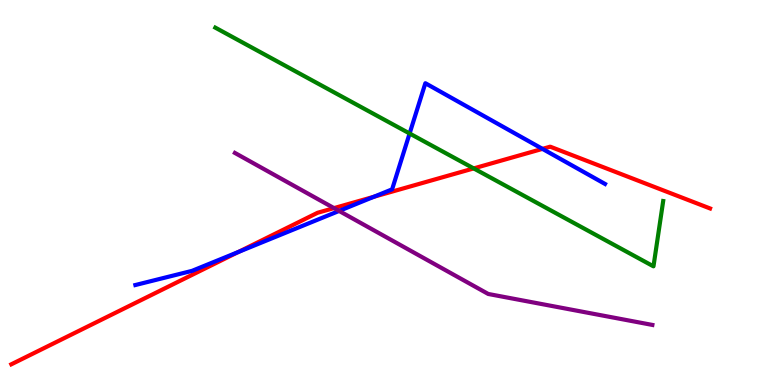[{'lines': ['blue', 'red'], 'intersections': [{'x': 3.07, 'y': 3.45}, {'x': 4.82, 'y': 4.89}, {'x': 7.0, 'y': 6.13}]}, {'lines': ['green', 'red'], 'intersections': [{'x': 6.11, 'y': 5.63}]}, {'lines': ['purple', 'red'], 'intersections': [{'x': 4.31, 'y': 4.59}]}, {'lines': ['blue', 'green'], 'intersections': [{'x': 5.29, 'y': 6.53}]}, {'lines': ['blue', 'purple'], 'intersections': [{'x': 4.38, 'y': 4.52}]}, {'lines': ['green', 'purple'], 'intersections': []}]